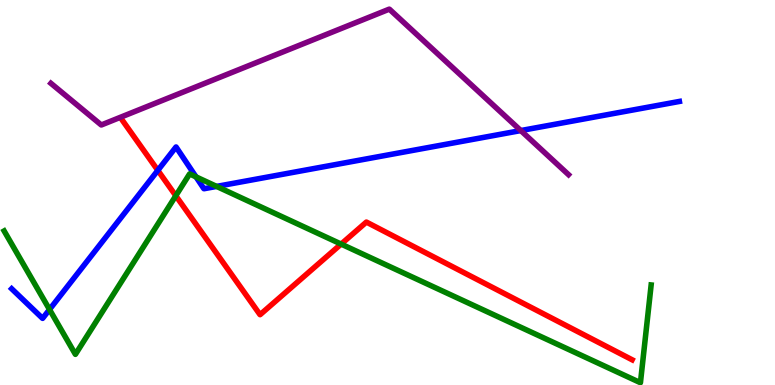[{'lines': ['blue', 'red'], 'intersections': [{'x': 2.04, 'y': 5.58}]}, {'lines': ['green', 'red'], 'intersections': [{'x': 2.27, 'y': 4.92}, {'x': 4.4, 'y': 3.66}]}, {'lines': ['purple', 'red'], 'intersections': []}, {'lines': ['blue', 'green'], 'intersections': [{'x': 0.639, 'y': 1.96}, {'x': 2.53, 'y': 5.41}, {'x': 2.79, 'y': 5.16}]}, {'lines': ['blue', 'purple'], 'intersections': [{'x': 6.72, 'y': 6.61}]}, {'lines': ['green', 'purple'], 'intersections': []}]